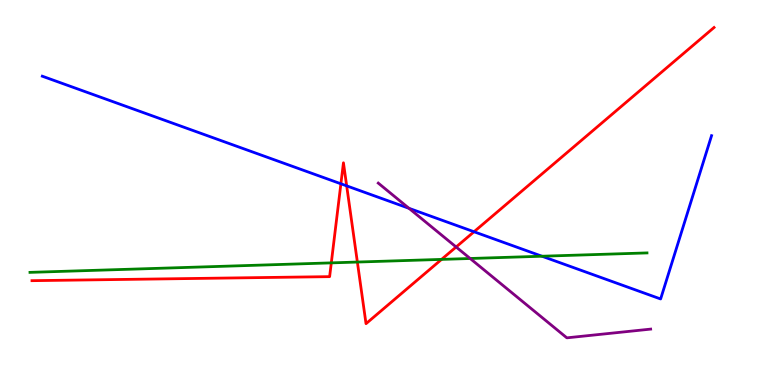[{'lines': ['blue', 'red'], 'intersections': [{'x': 4.4, 'y': 5.23}, {'x': 4.47, 'y': 5.17}, {'x': 6.12, 'y': 3.98}]}, {'lines': ['green', 'red'], 'intersections': [{'x': 4.27, 'y': 3.17}, {'x': 4.61, 'y': 3.19}, {'x': 5.7, 'y': 3.26}]}, {'lines': ['purple', 'red'], 'intersections': [{'x': 5.89, 'y': 3.58}]}, {'lines': ['blue', 'green'], 'intersections': [{'x': 6.99, 'y': 3.34}]}, {'lines': ['blue', 'purple'], 'intersections': [{'x': 5.28, 'y': 4.59}]}, {'lines': ['green', 'purple'], 'intersections': [{'x': 6.07, 'y': 3.29}]}]